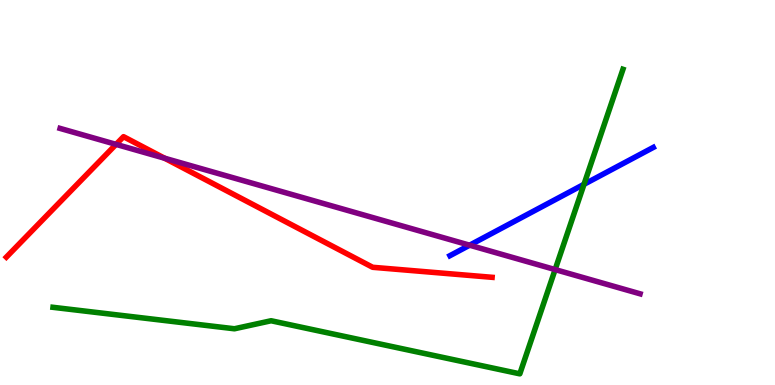[{'lines': ['blue', 'red'], 'intersections': []}, {'lines': ['green', 'red'], 'intersections': []}, {'lines': ['purple', 'red'], 'intersections': [{'x': 1.5, 'y': 6.25}, {'x': 2.12, 'y': 5.89}]}, {'lines': ['blue', 'green'], 'intersections': [{'x': 7.54, 'y': 5.21}]}, {'lines': ['blue', 'purple'], 'intersections': [{'x': 6.06, 'y': 3.63}]}, {'lines': ['green', 'purple'], 'intersections': [{'x': 7.16, 'y': 3.0}]}]